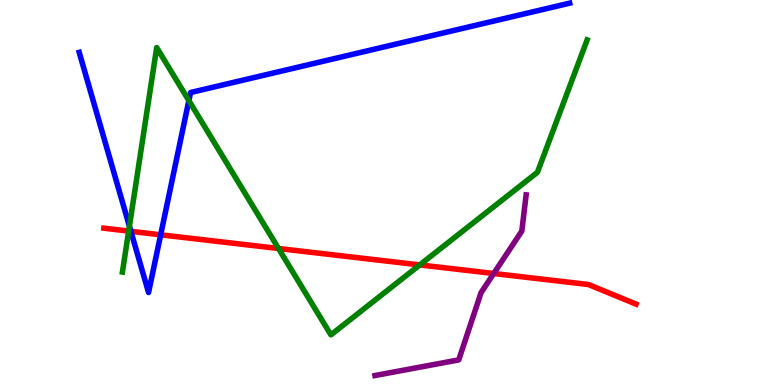[{'lines': ['blue', 'red'], 'intersections': [{'x': 1.69, 'y': 3.99}, {'x': 2.07, 'y': 3.9}]}, {'lines': ['green', 'red'], 'intersections': [{'x': 1.66, 'y': 4.0}, {'x': 3.59, 'y': 3.55}, {'x': 5.42, 'y': 3.12}]}, {'lines': ['purple', 'red'], 'intersections': [{'x': 6.37, 'y': 2.9}]}, {'lines': ['blue', 'green'], 'intersections': [{'x': 1.67, 'y': 4.12}, {'x': 2.44, 'y': 7.39}]}, {'lines': ['blue', 'purple'], 'intersections': []}, {'lines': ['green', 'purple'], 'intersections': []}]